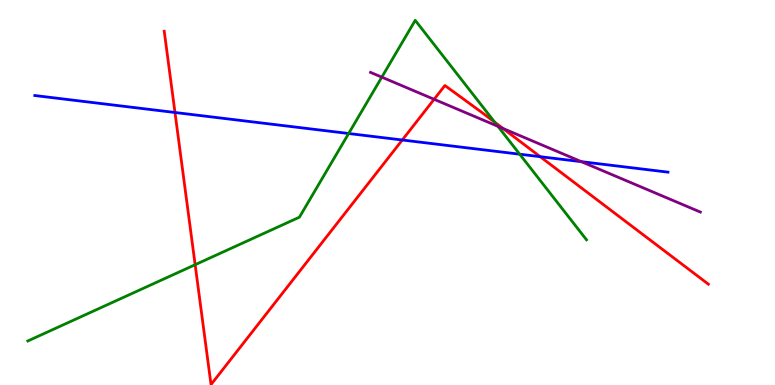[{'lines': ['blue', 'red'], 'intersections': [{'x': 2.26, 'y': 7.08}, {'x': 5.19, 'y': 6.36}, {'x': 6.97, 'y': 5.93}]}, {'lines': ['green', 'red'], 'intersections': [{'x': 2.52, 'y': 3.12}, {'x': 6.38, 'y': 6.83}]}, {'lines': ['purple', 'red'], 'intersections': [{'x': 5.6, 'y': 7.42}, {'x': 6.49, 'y': 6.66}]}, {'lines': ['blue', 'green'], 'intersections': [{'x': 4.5, 'y': 6.53}, {'x': 6.71, 'y': 5.99}]}, {'lines': ['blue', 'purple'], 'intersections': [{'x': 7.5, 'y': 5.8}]}, {'lines': ['green', 'purple'], 'intersections': [{'x': 4.93, 'y': 8.0}, {'x': 6.43, 'y': 6.72}]}]